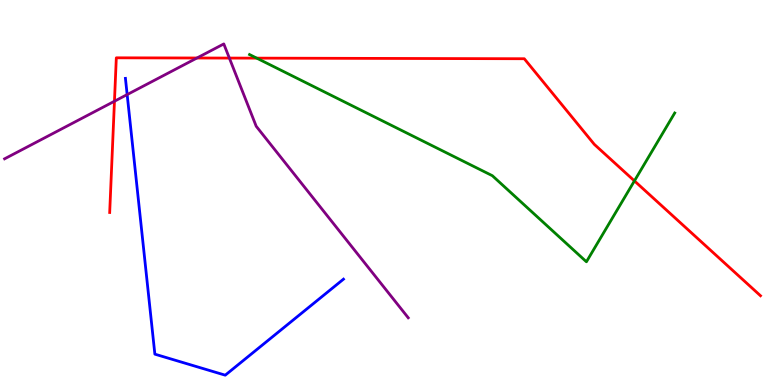[{'lines': ['blue', 'red'], 'intersections': []}, {'lines': ['green', 'red'], 'intersections': [{'x': 3.31, 'y': 8.49}, {'x': 8.19, 'y': 5.3}]}, {'lines': ['purple', 'red'], 'intersections': [{'x': 1.48, 'y': 7.37}, {'x': 2.54, 'y': 8.49}, {'x': 2.96, 'y': 8.49}]}, {'lines': ['blue', 'green'], 'intersections': []}, {'lines': ['blue', 'purple'], 'intersections': [{'x': 1.64, 'y': 7.54}]}, {'lines': ['green', 'purple'], 'intersections': []}]